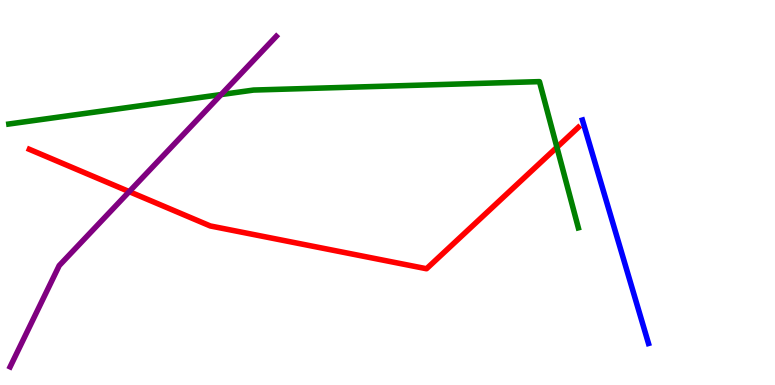[{'lines': ['blue', 'red'], 'intersections': []}, {'lines': ['green', 'red'], 'intersections': [{'x': 7.19, 'y': 6.17}]}, {'lines': ['purple', 'red'], 'intersections': [{'x': 1.67, 'y': 5.02}]}, {'lines': ['blue', 'green'], 'intersections': []}, {'lines': ['blue', 'purple'], 'intersections': []}, {'lines': ['green', 'purple'], 'intersections': [{'x': 2.85, 'y': 7.54}]}]